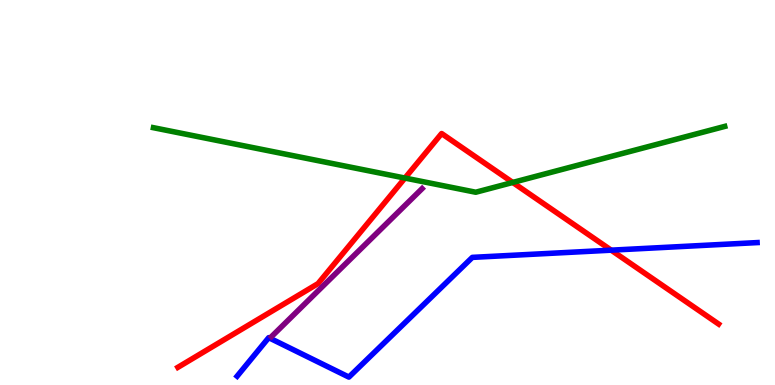[{'lines': ['blue', 'red'], 'intersections': [{'x': 7.89, 'y': 3.5}]}, {'lines': ['green', 'red'], 'intersections': [{'x': 5.23, 'y': 5.38}, {'x': 6.62, 'y': 5.26}]}, {'lines': ['purple', 'red'], 'intersections': []}, {'lines': ['blue', 'green'], 'intersections': []}, {'lines': ['blue', 'purple'], 'intersections': []}, {'lines': ['green', 'purple'], 'intersections': []}]